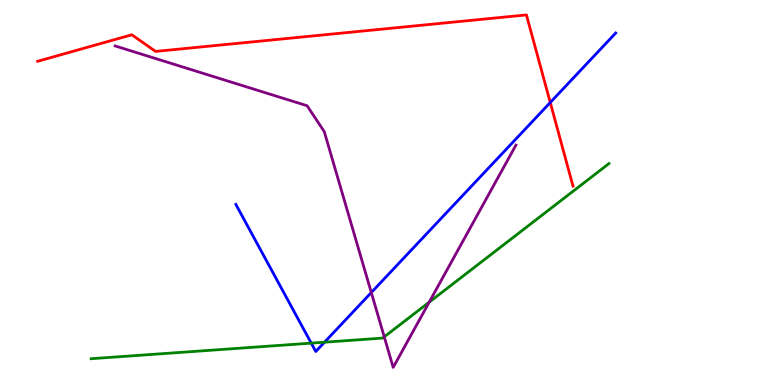[{'lines': ['blue', 'red'], 'intersections': [{'x': 7.1, 'y': 7.34}]}, {'lines': ['green', 'red'], 'intersections': []}, {'lines': ['purple', 'red'], 'intersections': []}, {'lines': ['blue', 'green'], 'intersections': [{'x': 4.02, 'y': 1.09}, {'x': 4.19, 'y': 1.11}]}, {'lines': ['blue', 'purple'], 'intersections': [{'x': 4.79, 'y': 2.4}]}, {'lines': ['green', 'purple'], 'intersections': [{'x': 4.96, 'y': 1.25}, {'x': 5.54, 'y': 2.15}]}]